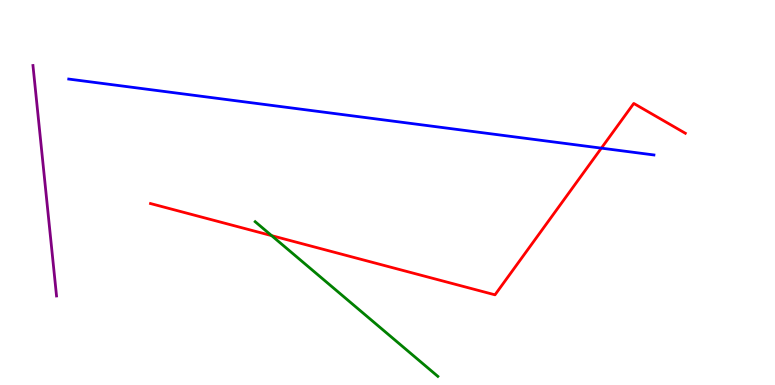[{'lines': ['blue', 'red'], 'intersections': [{'x': 7.76, 'y': 6.15}]}, {'lines': ['green', 'red'], 'intersections': [{'x': 3.5, 'y': 3.88}]}, {'lines': ['purple', 'red'], 'intersections': []}, {'lines': ['blue', 'green'], 'intersections': []}, {'lines': ['blue', 'purple'], 'intersections': []}, {'lines': ['green', 'purple'], 'intersections': []}]